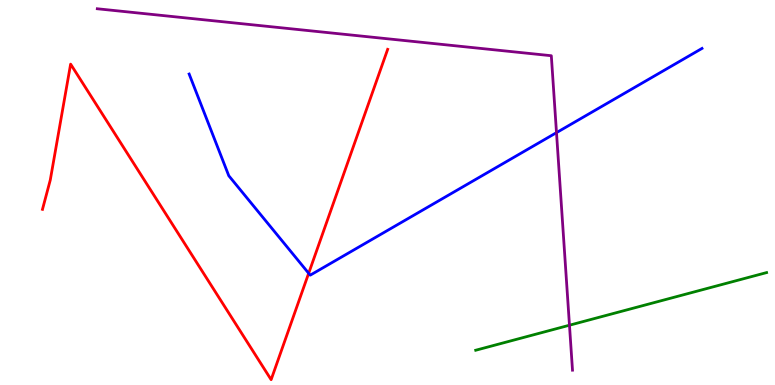[{'lines': ['blue', 'red'], 'intersections': [{'x': 3.98, 'y': 2.9}]}, {'lines': ['green', 'red'], 'intersections': []}, {'lines': ['purple', 'red'], 'intersections': []}, {'lines': ['blue', 'green'], 'intersections': []}, {'lines': ['blue', 'purple'], 'intersections': [{'x': 7.18, 'y': 6.55}]}, {'lines': ['green', 'purple'], 'intersections': [{'x': 7.35, 'y': 1.55}]}]